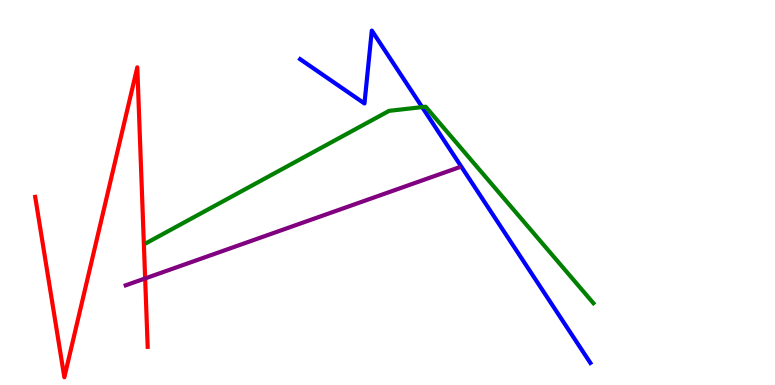[{'lines': ['blue', 'red'], 'intersections': []}, {'lines': ['green', 'red'], 'intersections': []}, {'lines': ['purple', 'red'], 'intersections': [{'x': 1.87, 'y': 2.77}]}, {'lines': ['blue', 'green'], 'intersections': [{'x': 5.45, 'y': 7.22}]}, {'lines': ['blue', 'purple'], 'intersections': []}, {'lines': ['green', 'purple'], 'intersections': []}]